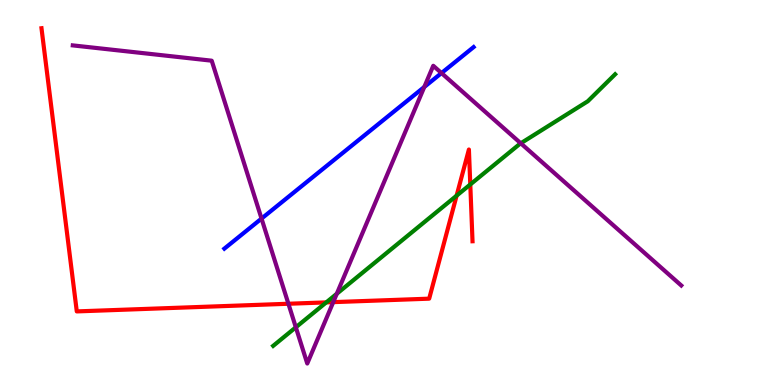[{'lines': ['blue', 'red'], 'intersections': []}, {'lines': ['green', 'red'], 'intersections': [{'x': 4.21, 'y': 2.15}, {'x': 5.89, 'y': 4.92}, {'x': 6.07, 'y': 5.21}]}, {'lines': ['purple', 'red'], 'intersections': [{'x': 3.72, 'y': 2.11}, {'x': 4.3, 'y': 2.15}]}, {'lines': ['blue', 'green'], 'intersections': []}, {'lines': ['blue', 'purple'], 'intersections': [{'x': 3.37, 'y': 4.32}, {'x': 5.47, 'y': 7.74}, {'x': 5.7, 'y': 8.1}]}, {'lines': ['green', 'purple'], 'intersections': [{'x': 3.82, 'y': 1.5}, {'x': 4.35, 'y': 2.37}, {'x': 6.72, 'y': 6.28}]}]